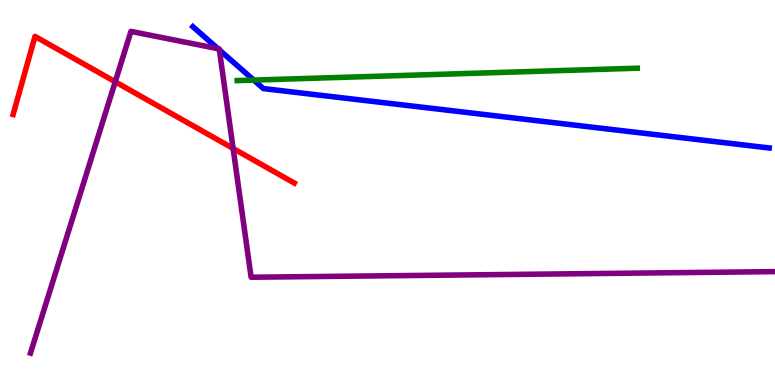[{'lines': ['blue', 'red'], 'intersections': []}, {'lines': ['green', 'red'], 'intersections': []}, {'lines': ['purple', 'red'], 'intersections': [{'x': 1.49, 'y': 7.88}, {'x': 3.01, 'y': 6.14}]}, {'lines': ['blue', 'green'], 'intersections': [{'x': 3.27, 'y': 7.92}]}, {'lines': ['blue', 'purple'], 'intersections': [{'x': 2.81, 'y': 8.74}, {'x': 2.83, 'y': 8.7}]}, {'lines': ['green', 'purple'], 'intersections': []}]